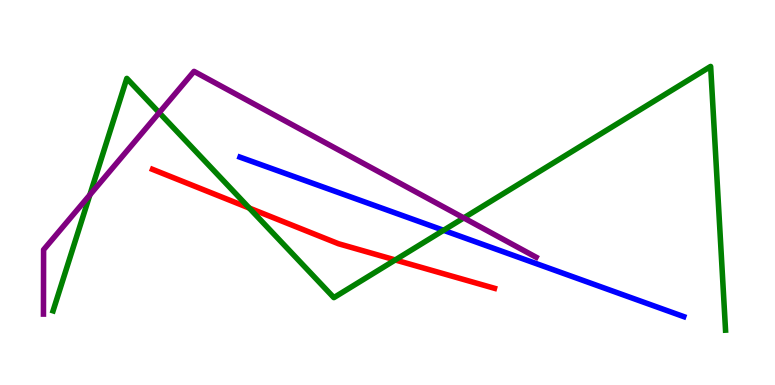[{'lines': ['blue', 'red'], 'intersections': []}, {'lines': ['green', 'red'], 'intersections': [{'x': 3.22, 'y': 4.6}, {'x': 5.1, 'y': 3.25}]}, {'lines': ['purple', 'red'], 'intersections': []}, {'lines': ['blue', 'green'], 'intersections': [{'x': 5.72, 'y': 4.02}]}, {'lines': ['blue', 'purple'], 'intersections': []}, {'lines': ['green', 'purple'], 'intersections': [{'x': 1.16, 'y': 4.94}, {'x': 2.05, 'y': 7.07}, {'x': 5.98, 'y': 4.34}]}]